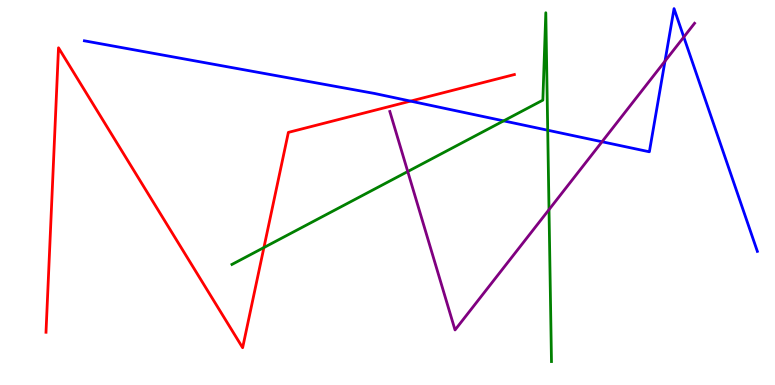[{'lines': ['blue', 'red'], 'intersections': [{'x': 5.3, 'y': 7.37}]}, {'lines': ['green', 'red'], 'intersections': [{'x': 3.41, 'y': 3.57}]}, {'lines': ['purple', 'red'], 'intersections': []}, {'lines': ['blue', 'green'], 'intersections': [{'x': 6.5, 'y': 6.86}, {'x': 7.07, 'y': 6.62}]}, {'lines': ['blue', 'purple'], 'intersections': [{'x': 7.77, 'y': 6.32}, {'x': 8.58, 'y': 8.41}, {'x': 8.82, 'y': 9.04}]}, {'lines': ['green', 'purple'], 'intersections': [{'x': 5.26, 'y': 5.54}, {'x': 7.08, 'y': 4.56}]}]